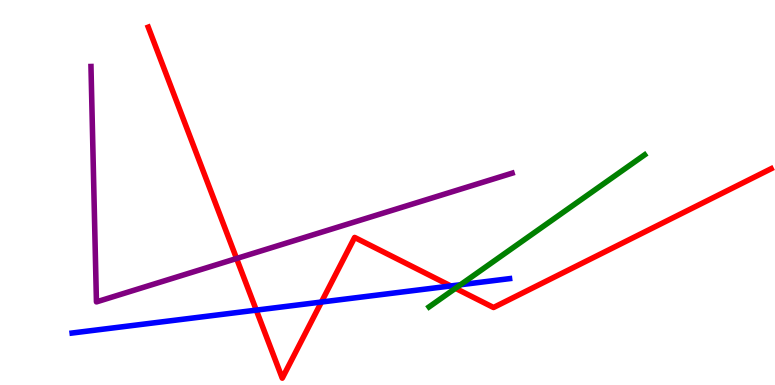[{'lines': ['blue', 'red'], 'intersections': [{'x': 3.31, 'y': 1.94}, {'x': 4.15, 'y': 2.16}, {'x': 5.82, 'y': 2.57}]}, {'lines': ['green', 'red'], 'intersections': [{'x': 5.88, 'y': 2.51}]}, {'lines': ['purple', 'red'], 'intersections': [{'x': 3.05, 'y': 3.29}]}, {'lines': ['blue', 'green'], 'intersections': [{'x': 5.94, 'y': 2.6}]}, {'lines': ['blue', 'purple'], 'intersections': []}, {'lines': ['green', 'purple'], 'intersections': []}]